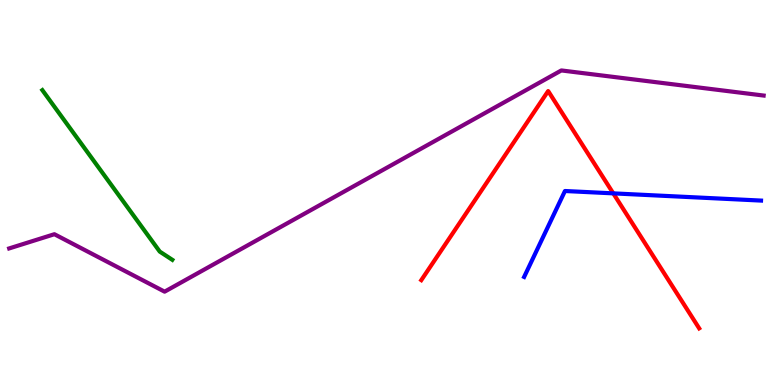[{'lines': ['blue', 'red'], 'intersections': [{'x': 7.91, 'y': 4.98}]}, {'lines': ['green', 'red'], 'intersections': []}, {'lines': ['purple', 'red'], 'intersections': []}, {'lines': ['blue', 'green'], 'intersections': []}, {'lines': ['blue', 'purple'], 'intersections': []}, {'lines': ['green', 'purple'], 'intersections': []}]